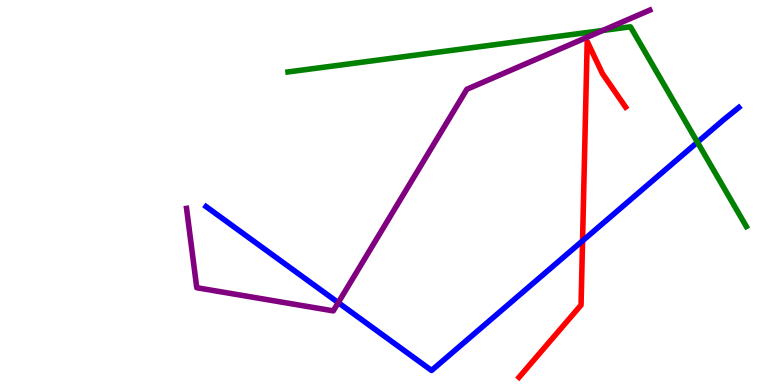[{'lines': ['blue', 'red'], 'intersections': [{'x': 7.52, 'y': 3.74}]}, {'lines': ['green', 'red'], 'intersections': []}, {'lines': ['purple', 'red'], 'intersections': []}, {'lines': ['blue', 'green'], 'intersections': [{'x': 9.0, 'y': 6.31}]}, {'lines': ['blue', 'purple'], 'intersections': [{'x': 4.36, 'y': 2.14}]}, {'lines': ['green', 'purple'], 'intersections': [{'x': 7.78, 'y': 9.21}]}]